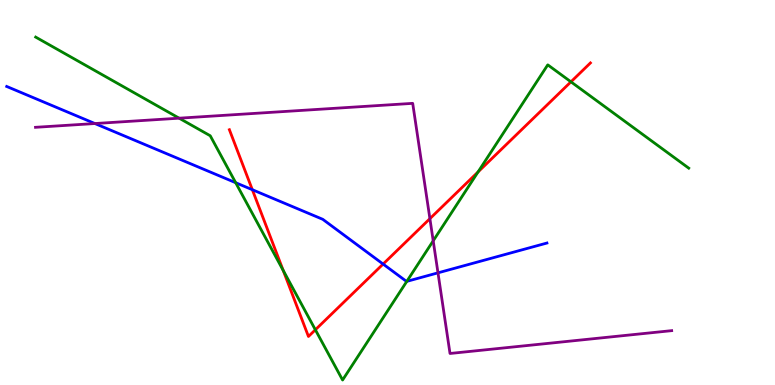[{'lines': ['blue', 'red'], 'intersections': [{'x': 3.26, 'y': 5.07}, {'x': 4.94, 'y': 3.14}]}, {'lines': ['green', 'red'], 'intersections': [{'x': 3.65, 'y': 2.98}, {'x': 4.07, 'y': 1.43}, {'x': 6.17, 'y': 5.53}, {'x': 7.37, 'y': 7.87}]}, {'lines': ['purple', 'red'], 'intersections': [{'x': 5.55, 'y': 4.32}]}, {'lines': ['blue', 'green'], 'intersections': [{'x': 3.04, 'y': 5.25}, {'x': 5.25, 'y': 2.69}]}, {'lines': ['blue', 'purple'], 'intersections': [{'x': 1.22, 'y': 6.79}, {'x': 5.65, 'y': 2.91}]}, {'lines': ['green', 'purple'], 'intersections': [{'x': 2.31, 'y': 6.93}, {'x': 5.59, 'y': 3.74}]}]